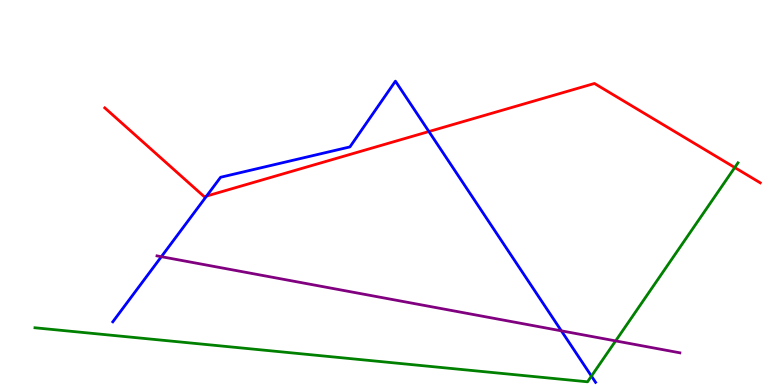[{'lines': ['blue', 'red'], 'intersections': [{'x': 2.67, 'y': 4.91}, {'x': 5.53, 'y': 6.58}]}, {'lines': ['green', 'red'], 'intersections': [{'x': 9.48, 'y': 5.65}]}, {'lines': ['purple', 'red'], 'intersections': []}, {'lines': ['blue', 'green'], 'intersections': [{'x': 7.63, 'y': 0.231}]}, {'lines': ['blue', 'purple'], 'intersections': [{'x': 2.08, 'y': 3.33}, {'x': 7.24, 'y': 1.41}]}, {'lines': ['green', 'purple'], 'intersections': [{'x': 7.94, 'y': 1.15}]}]